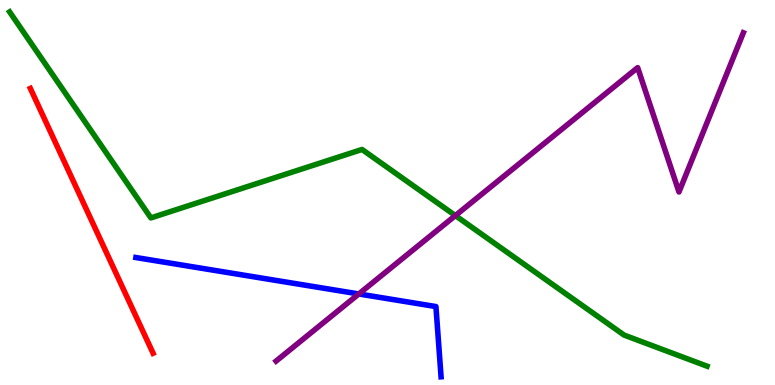[{'lines': ['blue', 'red'], 'intersections': []}, {'lines': ['green', 'red'], 'intersections': []}, {'lines': ['purple', 'red'], 'intersections': []}, {'lines': ['blue', 'green'], 'intersections': []}, {'lines': ['blue', 'purple'], 'intersections': [{'x': 4.63, 'y': 2.36}]}, {'lines': ['green', 'purple'], 'intersections': [{'x': 5.88, 'y': 4.4}]}]